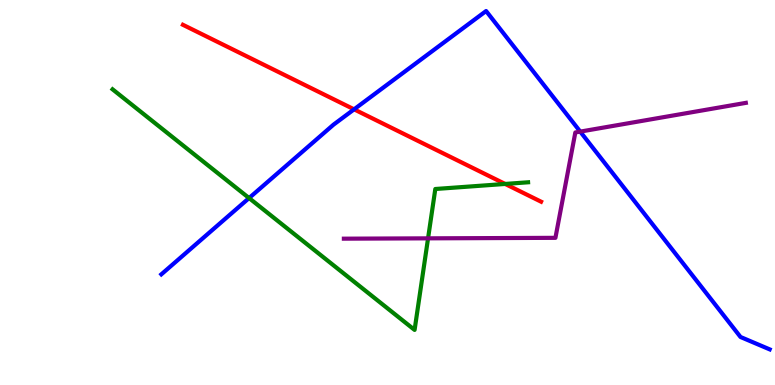[{'lines': ['blue', 'red'], 'intersections': [{'x': 4.57, 'y': 7.16}]}, {'lines': ['green', 'red'], 'intersections': [{'x': 6.52, 'y': 5.22}]}, {'lines': ['purple', 'red'], 'intersections': []}, {'lines': ['blue', 'green'], 'intersections': [{'x': 3.21, 'y': 4.86}]}, {'lines': ['blue', 'purple'], 'intersections': [{'x': 7.49, 'y': 6.58}]}, {'lines': ['green', 'purple'], 'intersections': [{'x': 5.52, 'y': 3.81}]}]